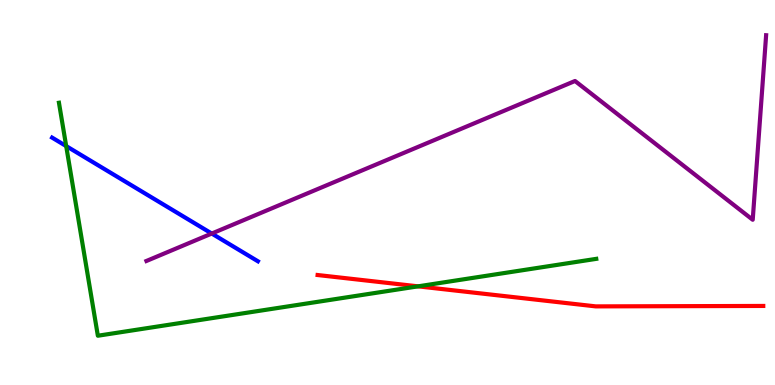[{'lines': ['blue', 'red'], 'intersections': []}, {'lines': ['green', 'red'], 'intersections': [{'x': 5.39, 'y': 2.56}]}, {'lines': ['purple', 'red'], 'intersections': []}, {'lines': ['blue', 'green'], 'intersections': [{'x': 0.854, 'y': 6.21}]}, {'lines': ['blue', 'purple'], 'intersections': [{'x': 2.73, 'y': 3.93}]}, {'lines': ['green', 'purple'], 'intersections': []}]